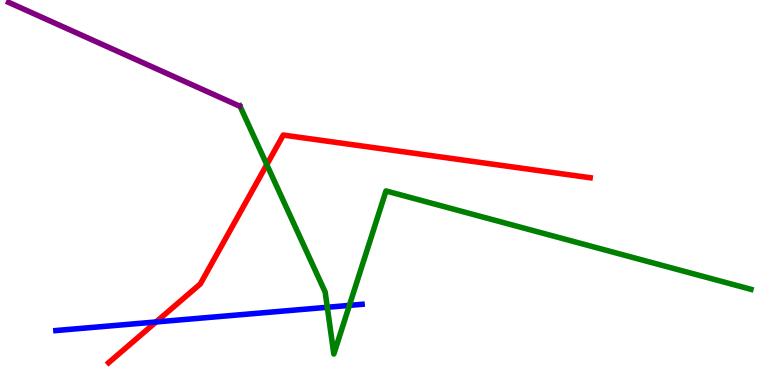[{'lines': ['blue', 'red'], 'intersections': [{'x': 2.01, 'y': 1.64}]}, {'lines': ['green', 'red'], 'intersections': [{'x': 3.44, 'y': 5.72}]}, {'lines': ['purple', 'red'], 'intersections': []}, {'lines': ['blue', 'green'], 'intersections': [{'x': 4.22, 'y': 2.02}, {'x': 4.51, 'y': 2.07}]}, {'lines': ['blue', 'purple'], 'intersections': []}, {'lines': ['green', 'purple'], 'intersections': []}]